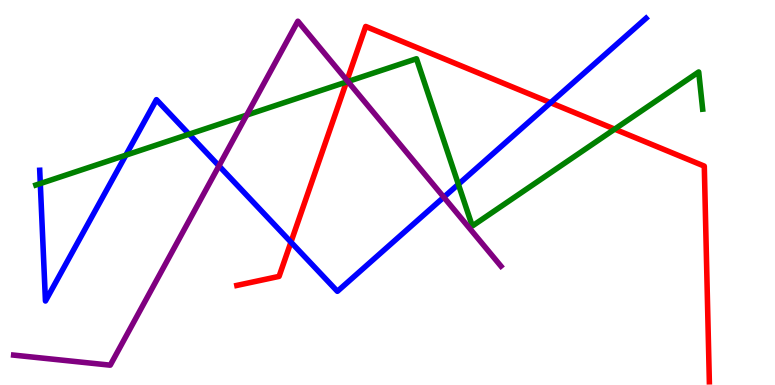[{'lines': ['blue', 'red'], 'intersections': [{'x': 3.75, 'y': 3.71}, {'x': 7.1, 'y': 7.33}]}, {'lines': ['green', 'red'], 'intersections': [{'x': 4.47, 'y': 7.87}, {'x': 7.93, 'y': 6.65}]}, {'lines': ['purple', 'red'], 'intersections': [{'x': 4.48, 'y': 7.91}]}, {'lines': ['blue', 'green'], 'intersections': [{'x': 0.52, 'y': 5.23}, {'x': 1.62, 'y': 5.97}, {'x': 2.44, 'y': 6.51}, {'x': 5.91, 'y': 5.21}]}, {'lines': ['blue', 'purple'], 'intersections': [{'x': 2.83, 'y': 5.69}, {'x': 5.73, 'y': 4.88}]}, {'lines': ['green', 'purple'], 'intersections': [{'x': 3.18, 'y': 7.01}, {'x': 4.49, 'y': 7.88}]}]